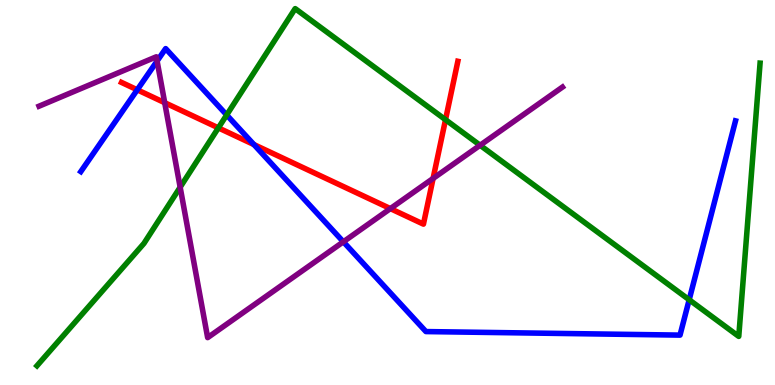[{'lines': ['blue', 'red'], 'intersections': [{'x': 1.77, 'y': 7.67}, {'x': 3.28, 'y': 6.25}]}, {'lines': ['green', 'red'], 'intersections': [{'x': 2.82, 'y': 6.68}, {'x': 5.75, 'y': 6.89}]}, {'lines': ['purple', 'red'], 'intersections': [{'x': 2.13, 'y': 7.33}, {'x': 5.04, 'y': 4.58}, {'x': 5.59, 'y': 5.37}]}, {'lines': ['blue', 'green'], 'intersections': [{'x': 2.92, 'y': 7.01}, {'x': 8.89, 'y': 2.21}]}, {'lines': ['blue', 'purple'], 'intersections': [{'x': 2.03, 'y': 8.41}, {'x': 4.43, 'y': 3.72}]}, {'lines': ['green', 'purple'], 'intersections': [{'x': 2.32, 'y': 5.14}, {'x': 6.19, 'y': 6.23}]}]